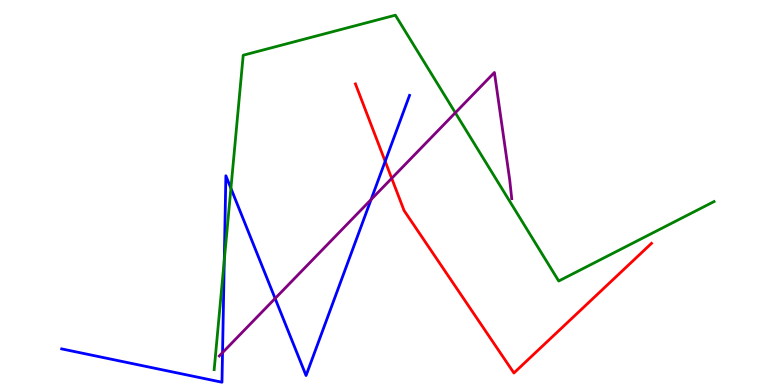[{'lines': ['blue', 'red'], 'intersections': [{'x': 4.97, 'y': 5.81}]}, {'lines': ['green', 'red'], 'intersections': []}, {'lines': ['purple', 'red'], 'intersections': [{'x': 5.05, 'y': 5.37}]}, {'lines': ['blue', 'green'], 'intersections': [{'x': 2.89, 'y': 3.24}, {'x': 2.98, 'y': 5.11}]}, {'lines': ['blue', 'purple'], 'intersections': [{'x': 2.87, 'y': 0.841}, {'x': 3.55, 'y': 2.25}, {'x': 4.79, 'y': 4.82}]}, {'lines': ['green', 'purple'], 'intersections': [{'x': 5.88, 'y': 7.07}]}]